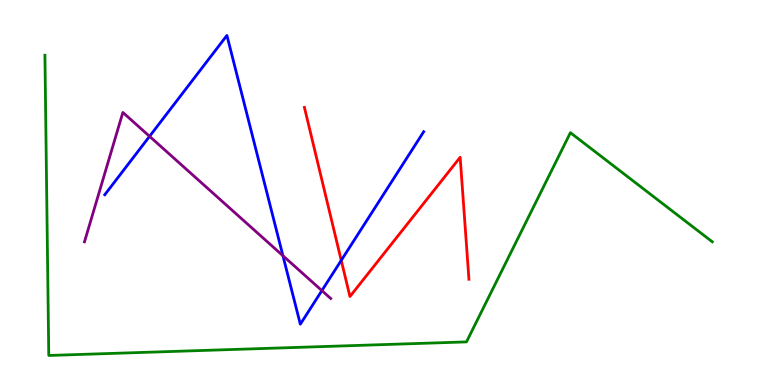[{'lines': ['blue', 'red'], 'intersections': [{'x': 4.4, 'y': 3.24}]}, {'lines': ['green', 'red'], 'intersections': []}, {'lines': ['purple', 'red'], 'intersections': []}, {'lines': ['blue', 'green'], 'intersections': []}, {'lines': ['blue', 'purple'], 'intersections': [{'x': 1.93, 'y': 6.46}, {'x': 3.65, 'y': 3.36}, {'x': 4.15, 'y': 2.45}]}, {'lines': ['green', 'purple'], 'intersections': []}]